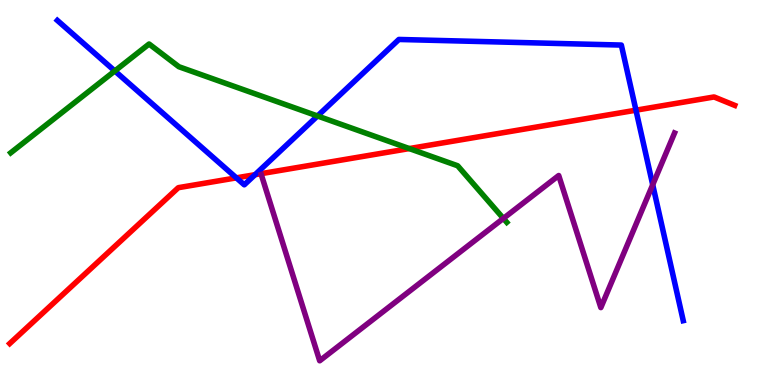[{'lines': ['blue', 'red'], 'intersections': [{'x': 3.05, 'y': 5.38}, {'x': 3.29, 'y': 5.46}, {'x': 8.21, 'y': 7.14}]}, {'lines': ['green', 'red'], 'intersections': [{'x': 5.28, 'y': 6.14}]}, {'lines': ['purple', 'red'], 'intersections': []}, {'lines': ['blue', 'green'], 'intersections': [{'x': 1.48, 'y': 8.16}, {'x': 4.1, 'y': 6.99}]}, {'lines': ['blue', 'purple'], 'intersections': [{'x': 8.42, 'y': 5.2}]}, {'lines': ['green', 'purple'], 'intersections': [{'x': 6.5, 'y': 4.33}]}]